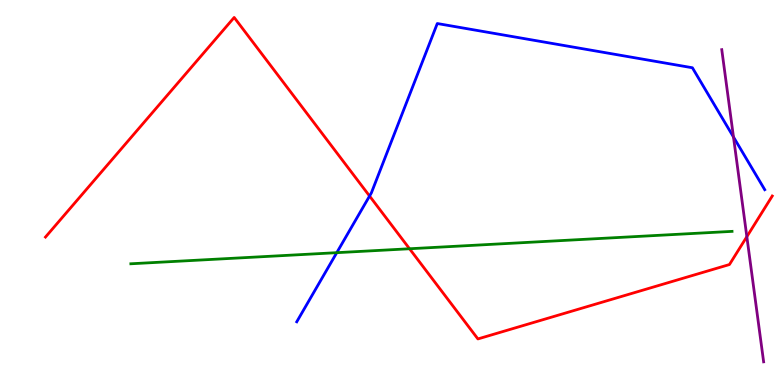[{'lines': ['blue', 'red'], 'intersections': [{'x': 4.77, 'y': 4.91}]}, {'lines': ['green', 'red'], 'intersections': [{'x': 5.28, 'y': 3.54}]}, {'lines': ['purple', 'red'], 'intersections': [{'x': 9.64, 'y': 3.85}]}, {'lines': ['blue', 'green'], 'intersections': [{'x': 4.35, 'y': 3.44}]}, {'lines': ['blue', 'purple'], 'intersections': [{'x': 9.46, 'y': 6.44}]}, {'lines': ['green', 'purple'], 'intersections': []}]